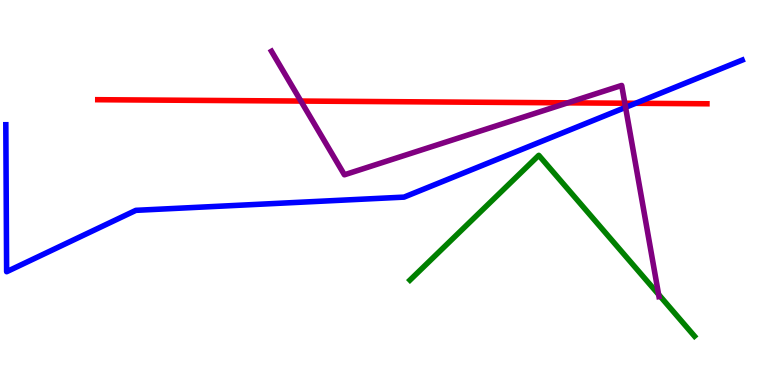[{'lines': ['blue', 'red'], 'intersections': [{'x': 8.2, 'y': 7.32}]}, {'lines': ['green', 'red'], 'intersections': []}, {'lines': ['purple', 'red'], 'intersections': [{'x': 3.88, 'y': 7.38}, {'x': 7.32, 'y': 7.33}, {'x': 8.06, 'y': 7.32}]}, {'lines': ['blue', 'green'], 'intersections': []}, {'lines': ['blue', 'purple'], 'intersections': [{'x': 8.07, 'y': 7.21}]}, {'lines': ['green', 'purple'], 'intersections': [{'x': 8.5, 'y': 2.35}]}]